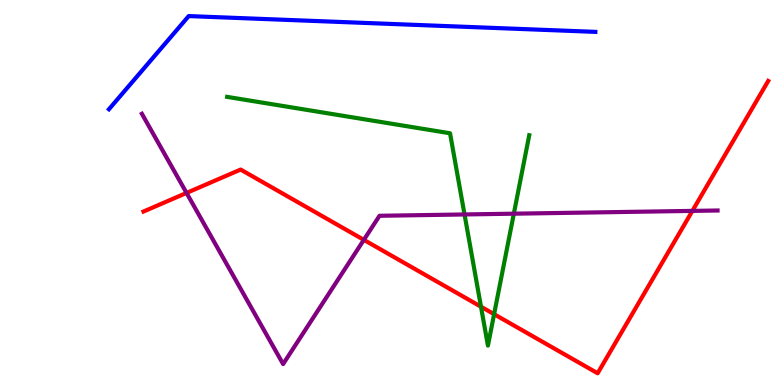[{'lines': ['blue', 'red'], 'intersections': []}, {'lines': ['green', 'red'], 'intersections': [{'x': 6.21, 'y': 2.03}, {'x': 6.38, 'y': 1.84}]}, {'lines': ['purple', 'red'], 'intersections': [{'x': 2.41, 'y': 4.99}, {'x': 4.69, 'y': 3.77}, {'x': 8.93, 'y': 4.52}]}, {'lines': ['blue', 'green'], 'intersections': []}, {'lines': ['blue', 'purple'], 'intersections': []}, {'lines': ['green', 'purple'], 'intersections': [{'x': 5.99, 'y': 4.43}, {'x': 6.63, 'y': 4.45}]}]